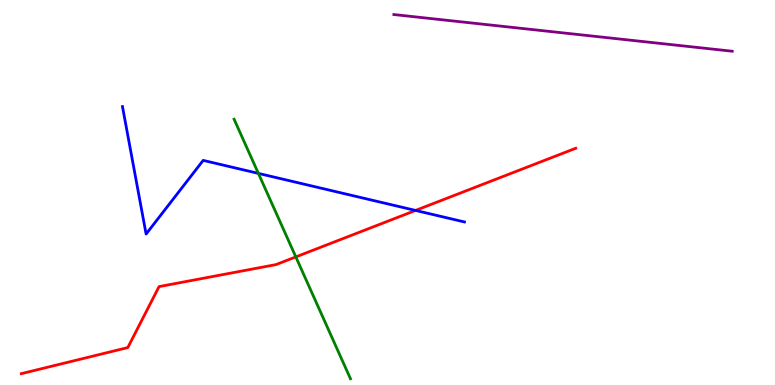[{'lines': ['blue', 'red'], 'intersections': [{'x': 5.36, 'y': 4.53}]}, {'lines': ['green', 'red'], 'intersections': [{'x': 3.82, 'y': 3.33}]}, {'lines': ['purple', 'red'], 'intersections': []}, {'lines': ['blue', 'green'], 'intersections': [{'x': 3.33, 'y': 5.5}]}, {'lines': ['blue', 'purple'], 'intersections': []}, {'lines': ['green', 'purple'], 'intersections': []}]